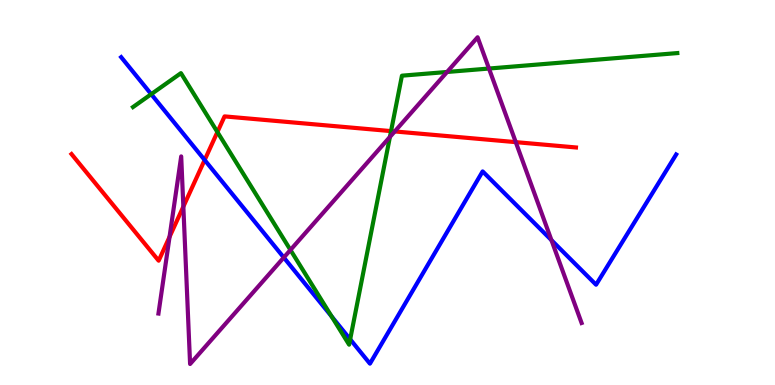[{'lines': ['blue', 'red'], 'intersections': [{'x': 2.64, 'y': 5.84}]}, {'lines': ['green', 'red'], 'intersections': [{'x': 2.81, 'y': 6.57}, {'x': 5.05, 'y': 6.59}]}, {'lines': ['purple', 'red'], 'intersections': [{'x': 2.19, 'y': 3.85}, {'x': 2.37, 'y': 4.63}, {'x': 5.09, 'y': 6.59}, {'x': 6.66, 'y': 6.31}]}, {'lines': ['blue', 'green'], 'intersections': [{'x': 1.95, 'y': 7.55}, {'x': 4.28, 'y': 1.78}, {'x': 4.52, 'y': 1.19}]}, {'lines': ['blue', 'purple'], 'intersections': [{'x': 3.66, 'y': 3.31}, {'x': 7.12, 'y': 3.76}]}, {'lines': ['green', 'purple'], 'intersections': [{'x': 3.75, 'y': 3.51}, {'x': 5.03, 'y': 6.44}, {'x': 5.77, 'y': 8.13}, {'x': 6.31, 'y': 8.22}]}]